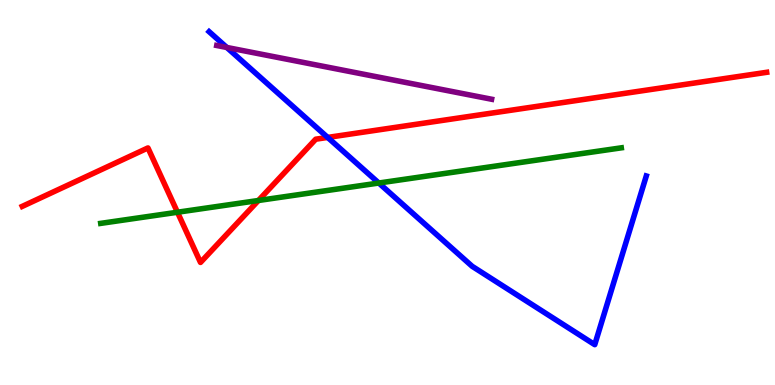[{'lines': ['blue', 'red'], 'intersections': [{'x': 4.23, 'y': 6.43}]}, {'lines': ['green', 'red'], 'intersections': [{'x': 2.29, 'y': 4.49}, {'x': 3.33, 'y': 4.79}]}, {'lines': ['purple', 'red'], 'intersections': []}, {'lines': ['blue', 'green'], 'intersections': [{'x': 4.89, 'y': 5.25}]}, {'lines': ['blue', 'purple'], 'intersections': [{'x': 2.93, 'y': 8.77}]}, {'lines': ['green', 'purple'], 'intersections': []}]